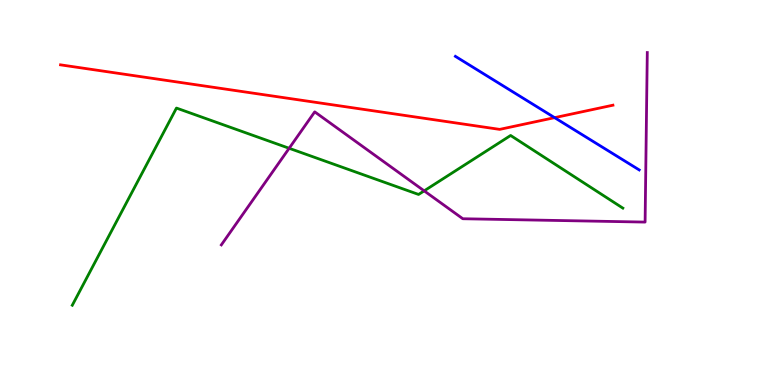[{'lines': ['blue', 'red'], 'intersections': [{'x': 7.16, 'y': 6.94}]}, {'lines': ['green', 'red'], 'intersections': []}, {'lines': ['purple', 'red'], 'intersections': []}, {'lines': ['blue', 'green'], 'intersections': []}, {'lines': ['blue', 'purple'], 'intersections': []}, {'lines': ['green', 'purple'], 'intersections': [{'x': 3.73, 'y': 6.15}, {'x': 5.47, 'y': 5.04}]}]